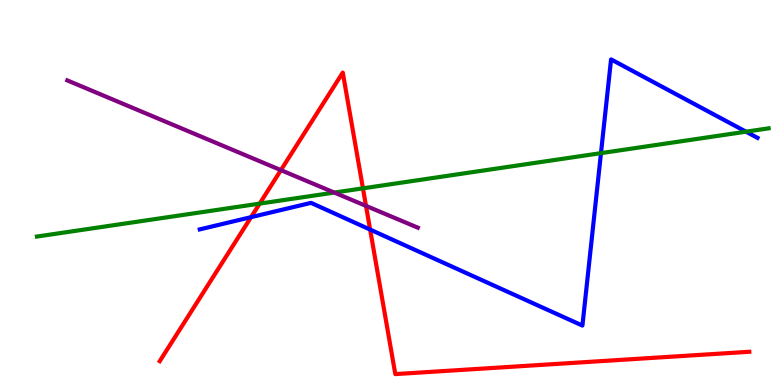[{'lines': ['blue', 'red'], 'intersections': [{'x': 3.24, 'y': 4.36}, {'x': 4.78, 'y': 4.04}]}, {'lines': ['green', 'red'], 'intersections': [{'x': 3.35, 'y': 4.71}, {'x': 4.68, 'y': 5.11}]}, {'lines': ['purple', 'red'], 'intersections': [{'x': 3.62, 'y': 5.58}, {'x': 4.72, 'y': 4.65}]}, {'lines': ['blue', 'green'], 'intersections': [{'x': 7.75, 'y': 6.02}, {'x': 9.63, 'y': 6.58}]}, {'lines': ['blue', 'purple'], 'intersections': []}, {'lines': ['green', 'purple'], 'intersections': [{'x': 4.31, 'y': 5.0}]}]